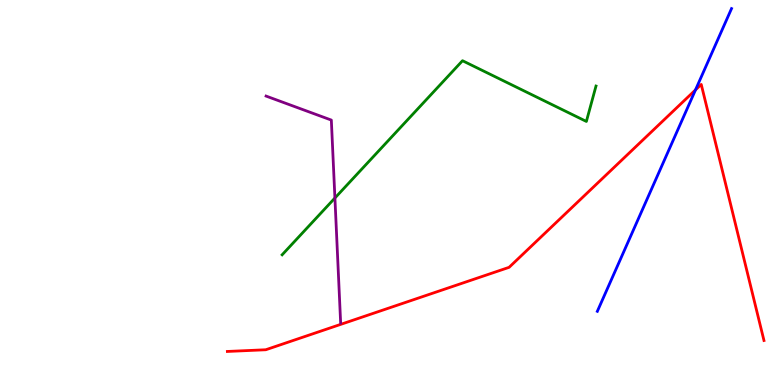[{'lines': ['blue', 'red'], 'intersections': [{'x': 8.97, 'y': 7.67}]}, {'lines': ['green', 'red'], 'intersections': []}, {'lines': ['purple', 'red'], 'intersections': []}, {'lines': ['blue', 'green'], 'intersections': []}, {'lines': ['blue', 'purple'], 'intersections': []}, {'lines': ['green', 'purple'], 'intersections': [{'x': 4.32, 'y': 4.86}]}]